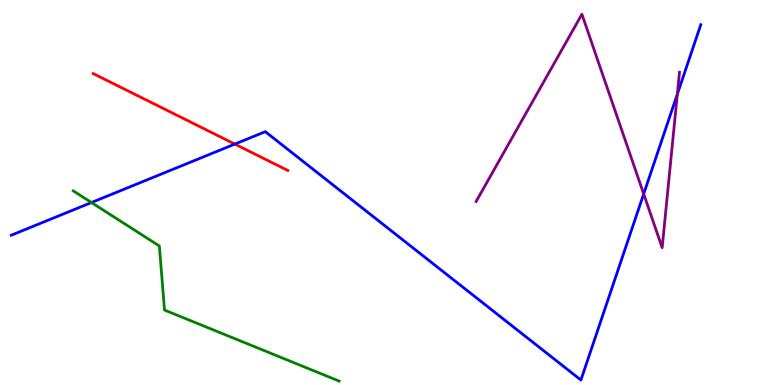[{'lines': ['blue', 'red'], 'intersections': [{'x': 3.03, 'y': 6.26}]}, {'lines': ['green', 'red'], 'intersections': []}, {'lines': ['purple', 'red'], 'intersections': []}, {'lines': ['blue', 'green'], 'intersections': [{'x': 1.18, 'y': 4.74}]}, {'lines': ['blue', 'purple'], 'intersections': [{'x': 8.31, 'y': 4.96}, {'x': 8.74, 'y': 7.55}]}, {'lines': ['green', 'purple'], 'intersections': []}]